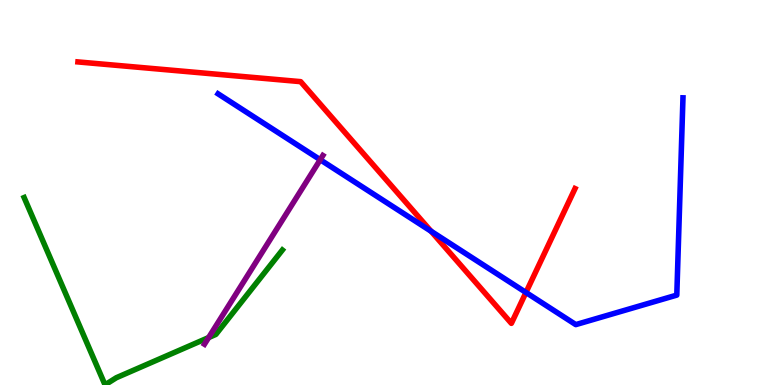[{'lines': ['blue', 'red'], 'intersections': [{'x': 5.56, 'y': 3.99}, {'x': 6.79, 'y': 2.4}]}, {'lines': ['green', 'red'], 'intersections': []}, {'lines': ['purple', 'red'], 'intersections': []}, {'lines': ['blue', 'green'], 'intersections': []}, {'lines': ['blue', 'purple'], 'intersections': [{'x': 4.13, 'y': 5.85}]}, {'lines': ['green', 'purple'], 'intersections': [{'x': 2.69, 'y': 1.23}]}]